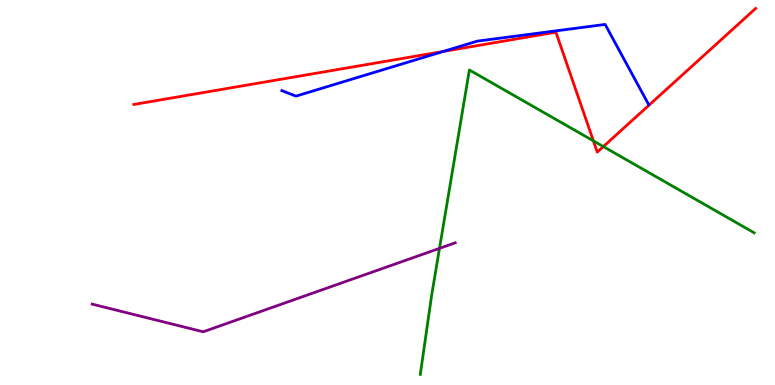[{'lines': ['blue', 'red'], 'intersections': [{'x': 5.72, 'y': 8.66}]}, {'lines': ['green', 'red'], 'intersections': [{'x': 7.66, 'y': 6.34}, {'x': 7.79, 'y': 6.19}]}, {'lines': ['purple', 'red'], 'intersections': []}, {'lines': ['blue', 'green'], 'intersections': []}, {'lines': ['blue', 'purple'], 'intersections': []}, {'lines': ['green', 'purple'], 'intersections': [{'x': 5.67, 'y': 3.55}]}]